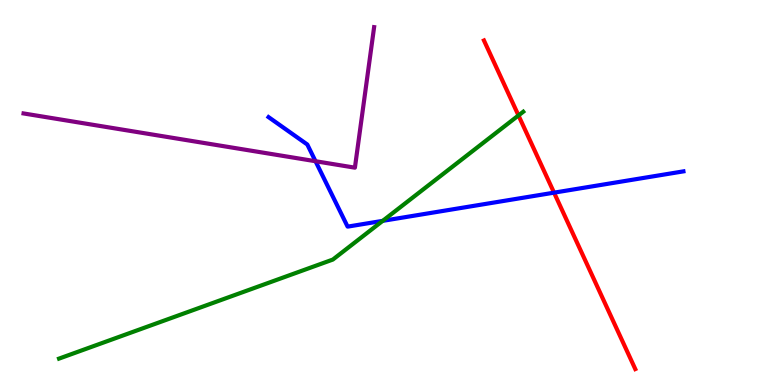[{'lines': ['blue', 'red'], 'intersections': [{'x': 7.15, 'y': 5.0}]}, {'lines': ['green', 'red'], 'intersections': [{'x': 6.69, 'y': 7.0}]}, {'lines': ['purple', 'red'], 'intersections': []}, {'lines': ['blue', 'green'], 'intersections': [{'x': 4.94, 'y': 4.26}]}, {'lines': ['blue', 'purple'], 'intersections': [{'x': 4.07, 'y': 5.81}]}, {'lines': ['green', 'purple'], 'intersections': []}]